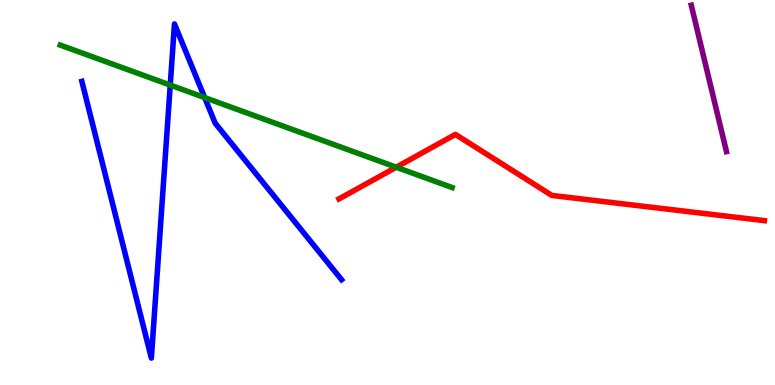[{'lines': ['blue', 'red'], 'intersections': []}, {'lines': ['green', 'red'], 'intersections': [{'x': 5.11, 'y': 5.66}]}, {'lines': ['purple', 'red'], 'intersections': []}, {'lines': ['blue', 'green'], 'intersections': [{'x': 2.2, 'y': 7.79}, {'x': 2.64, 'y': 7.47}]}, {'lines': ['blue', 'purple'], 'intersections': []}, {'lines': ['green', 'purple'], 'intersections': []}]